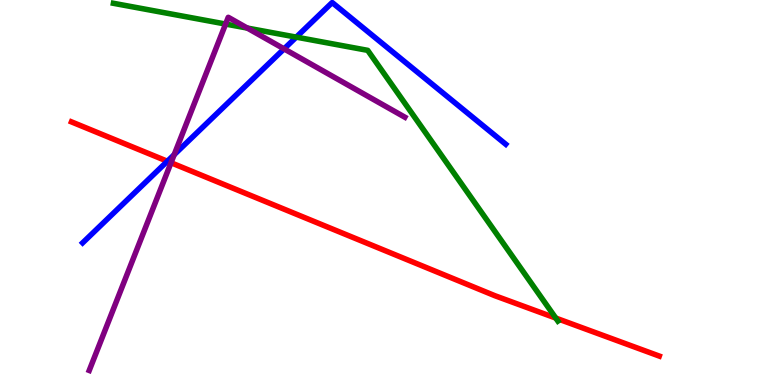[{'lines': ['blue', 'red'], 'intersections': [{'x': 2.16, 'y': 5.81}]}, {'lines': ['green', 'red'], 'intersections': [{'x': 7.17, 'y': 1.74}]}, {'lines': ['purple', 'red'], 'intersections': [{'x': 2.21, 'y': 5.77}]}, {'lines': ['blue', 'green'], 'intersections': [{'x': 3.82, 'y': 9.04}]}, {'lines': ['blue', 'purple'], 'intersections': [{'x': 2.25, 'y': 5.98}, {'x': 3.67, 'y': 8.73}]}, {'lines': ['green', 'purple'], 'intersections': [{'x': 2.91, 'y': 9.38}, {'x': 3.19, 'y': 9.27}]}]